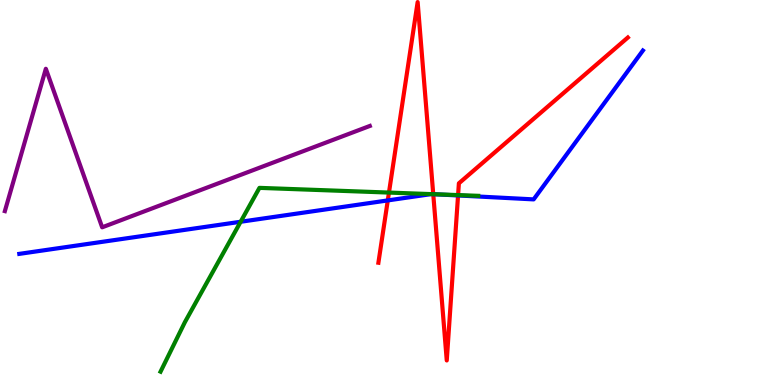[{'lines': ['blue', 'red'], 'intersections': [{'x': 5.0, 'y': 4.79}, {'x': 5.59, 'y': 4.96}, {'x': 5.91, 'y': 4.92}]}, {'lines': ['green', 'red'], 'intersections': [{'x': 5.02, 'y': 5.0}, {'x': 5.59, 'y': 4.96}, {'x': 5.91, 'y': 4.93}]}, {'lines': ['purple', 'red'], 'intersections': []}, {'lines': ['blue', 'green'], 'intersections': [{'x': 3.11, 'y': 4.24}, {'x': 5.56, 'y': 4.96}, {'x': 5.6, 'y': 4.96}]}, {'lines': ['blue', 'purple'], 'intersections': []}, {'lines': ['green', 'purple'], 'intersections': []}]